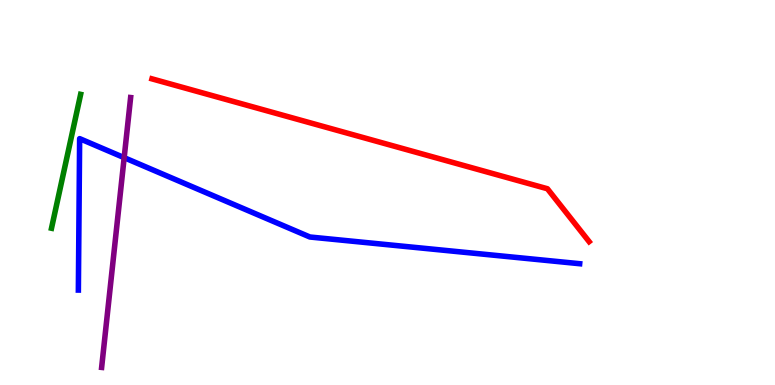[{'lines': ['blue', 'red'], 'intersections': []}, {'lines': ['green', 'red'], 'intersections': []}, {'lines': ['purple', 'red'], 'intersections': []}, {'lines': ['blue', 'green'], 'intersections': []}, {'lines': ['blue', 'purple'], 'intersections': [{'x': 1.6, 'y': 5.9}]}, {'lines': ['green', 'purple'], 'intersections': []}]